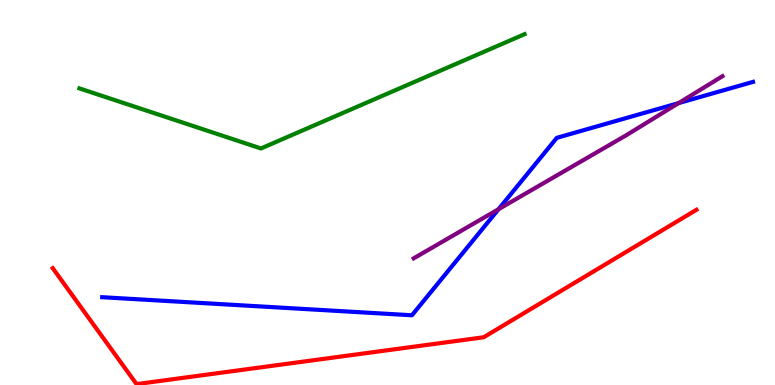[{'lines': ['blue', 'red'], 'intersections': []}, {'lines': ['green', 'red'], 'intersections': []}, {'lines': ['purple', 'red'], 'intersections': []}, {'lines': ['blue', 'green'], 'intersections': []}, {'lines': ['blue', 'purple'], 'intersections': [{'x': 6.43, 'y': 4.57}, {'x': 8.76, 'y': 7.32}]}, {'lines': ['green', 'purple'], 'intersections': []}]